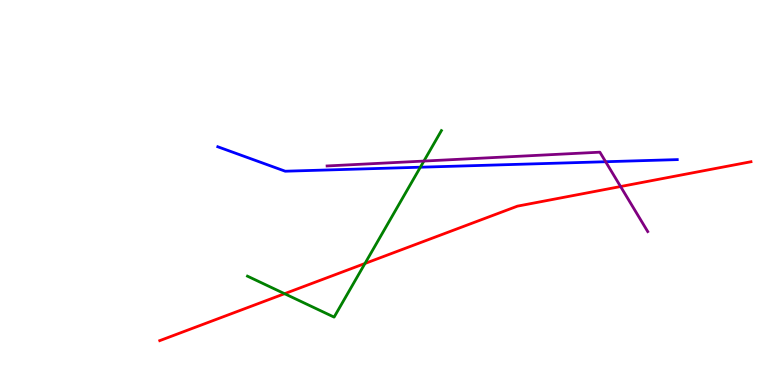[{'lines': ['blue', 'red'], 'intersections': []}, {'lines': ['green', 'red'], 'intersections': [{'x': 3.67, 'y': 2.37}, {'x': 4.71, 'y': 3.16}]}, {'lines': ['purple', 'red'], 'intersections': [{'x': 8.01, 'y': 5.15}]}, {'lines': ['blue', 'green'], 'intersections': [{'x': 5.42, 'y': 5.66}]}, {'lines': ['blue', 'purple'], 'intersections': [{'x': 7.81, 'y': 5.8}]}, {'lines': ['green', 'purple'], 'intersections': [{'x': 5.47, 'y': 5.82}]}]